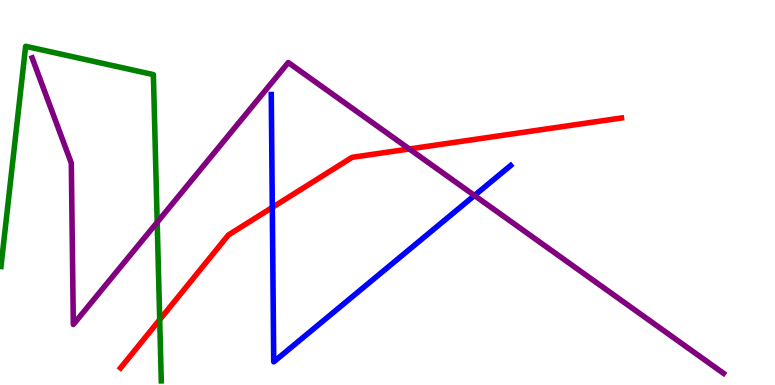[{'lines': ['blue', 'red'], 'intersections': [{'x': 3.51, 'y': 4.61}]}, {'lines': ['green', 'red'], 'intersections': [{'x': 2.06, 'y': 1.7}]}, {'lines': ['purple', 'red'], 'intersections': [{'x': 5.28, 'y': 6.13}]}, {'lines': ['blue', 'green'], 'intersections': []}, {'lines': ['blue', 'purple'], 'intersections': [{'x': 6.12, 'y': 4.92}]}, {'lines': ['green', 'purple'], 'intersections': [{'x': 2.03, 'y': 4.23}]}]